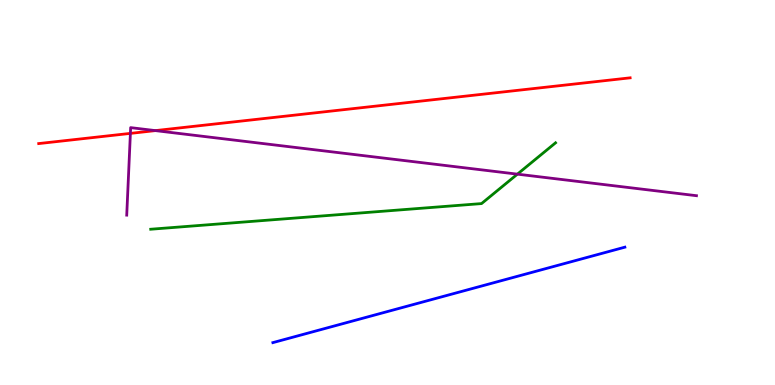[{'lines': ['blue', 'red'], 'intersections': []}, {'lines': ['green', 'red'], 'intersections': []}, {'lines': ['purple', 'red'], 'intersections': [{'x': 1.68, 'y': 6.54}, {'x': 2.0, 'y': 6.61}]}, {'lines': ['blue', 'green'], 'intersections': []}, {'lines': ['blue', 'purple'], 'intersections': []}, {'lines': ['green', 'purple'], 'intersections': [{'x': 6.68, 'y': 5.48}]}]